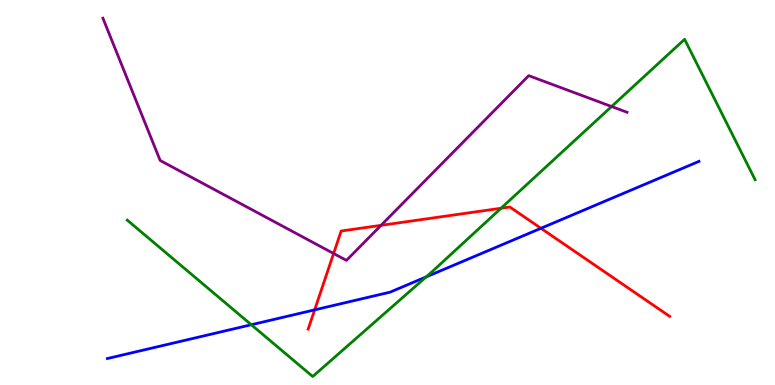[{'lines': ['blue', 'red'], 'intersections': [{'x': 4.06, 'y': 1.95}, {'x': 6.98, 'y': 4.07}]}, {'lines': ['green', 'red'], 'intersections': [{'x': 6.47, 'y': 4.59}]}, {'lines': ['purple', 'red'], 'intersections': [{'x': 4.3, 'y': 3.42}, {'x': 4.92, 'y': 4.15}]}, {'lines': ['blue', 'green'], 'intersections': [{'x': 3.24, 'y': 1.57}, {'x': 5.5, 'y': 2.81}]}, {'lines': ['blue', 'purple'], 'intersections': []}, {'lines': ['green', 'purple'], 'intersections': [{'x': 7.89, 'y': 7.23}]}]